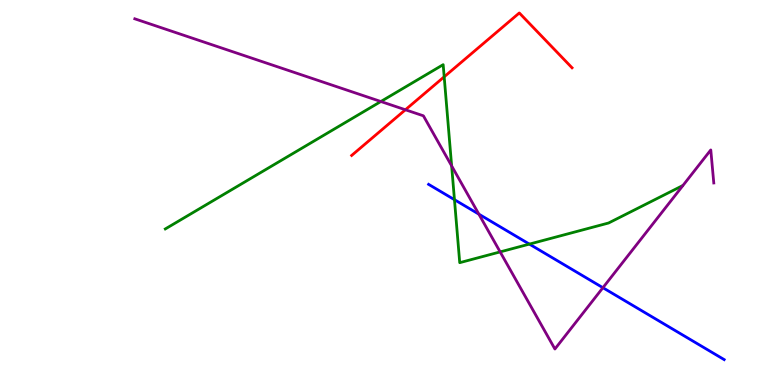[{'lines': ['blue', 'red'], 'intersections': []}, {'lines': ['green', 'red'], 'intersections': [{'x': 5.73, 'y': 8.0}]}, {'lines': ['purple', 'red'], 'intersections': [{'x': 5.23, 'y': 7.15}]}, {'lines': ['blue', 'green'], 'intersections': [{'x': 5.86, 'y': 4.81}, {'x': 6.83, 'y': 3.66}]}, {'lines': ['blue', 'purple'], 'intersections': [{'x': 6.18, 'y': 4.44}, {'x': 7.78, 'y': 2.53}]}, {'lines': ['green', 'purple'], 'intersections': [{'x': 4.91, 'y': 7.36}, {'x': 5.83, 'y': 5.69}, {'x': 6.45, 'y': 3.46}]}]